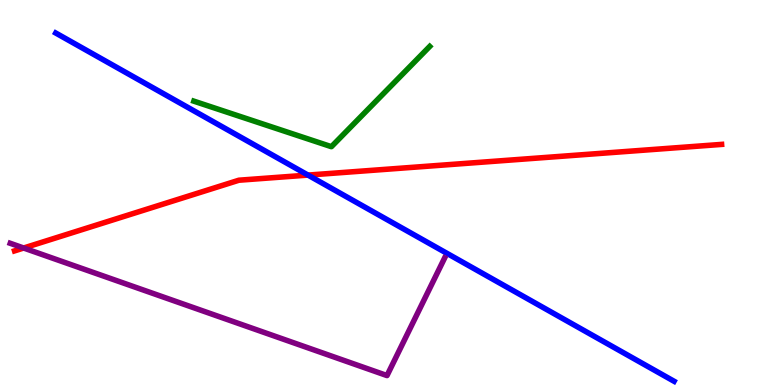[{'lines': ['blue', 'red'], 'intersections': [{'x': 3.97, 'y': 5.45}]}, {'lines': ['green', 'red'], 'intersections': []}, {'lines': ['purple', 'red'], 'intersections': [{'x': 0.305, 'y': 3.56}]}, {'lines': ['blue', 'green'], 'intersections': []}, {'lines': ['blue', 'purple'], 'intersections': []}, {'lines': ['green', 'purple'], 'intersections': []}]